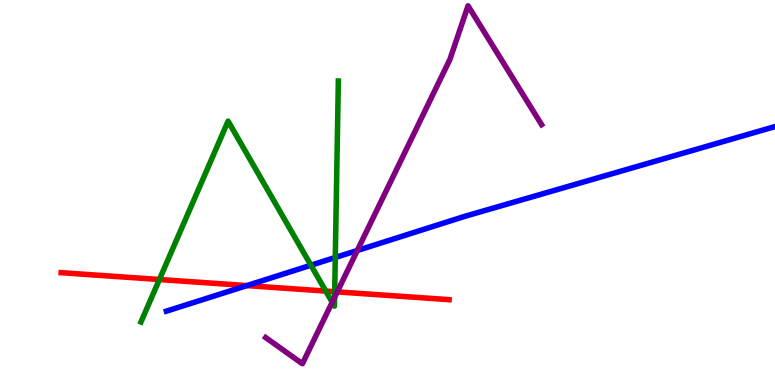[{'lines': ['blue', 'red'], 'intersections': [{'x': 3.19, 'y': 2.58}]}, {'lines': ['green', 'red'], 'intersections': [{'x': 2.06, 'y': 2.74}, {'x': 4.2, 'y': 2.44}, {'x': 4.32, 'y': 2.42}]}, {'lines': ['purple', 'red'], 'intersections': [{'x': 4.35, 'y': 2.42}]}, {'lines': ['blue', 'green'], 'intersections': [{'x': 4.01, 'y': 3.11}, {'x': 4.33, 'y': 3.31}]}, {'lines': ['blue', 'purple'], 'intersections': [{'x': 4.61, 'y': 3.49}]}, {'lines': ['green', 'purple'], 'intersections': [{'x': 4.29, 'y': 2.15}, {'x': 4.32, 'y': 2.28}]}]